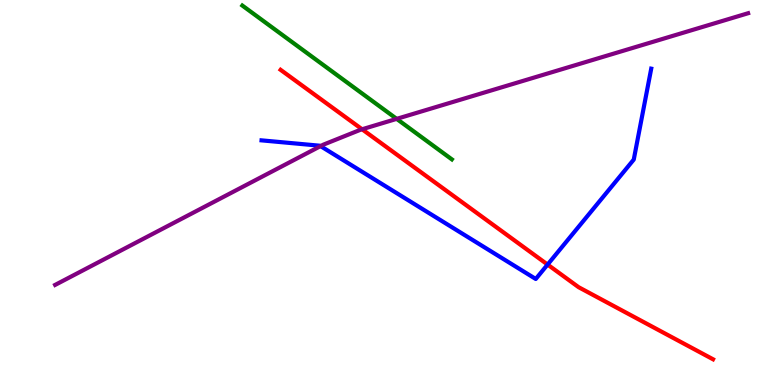[{'lines': ['blue', 'red'], 'intersections': [{'x': 7.07, 'y': 3.13}]}, {'lines': ['green', 'red'], 'intersections': []}, {'lines': ['purple', 'red'], 'intersections': [{'x': 4.67, 'y': 6.64}]}, {'lines': ['blue', 'green'], 'intersections': []}, {'lines': ['blue', 'purple'], 'intersections': [{'x': 4.14, 'y': 6.2}]}, {'lines': ['green', 'purple'], 'intersections': [{'x': 5.12, 'y': 6.91}]}]